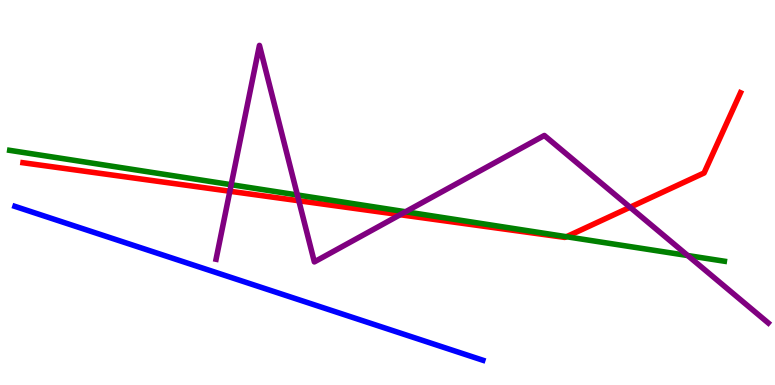[{'lines': ['blue', 'red'], 'intersections': []}, {'lines': ['green', 'red'], 'intersections': [{'x': 7.31, 'y': 3.85}]}, {'lines': ['purple', 'red'], 'intersections': [{'x': 2.97, 'y': 5.03}, {'x': 3.86, 'y': 4.79}, {'x': 5.16, 'y': 4.42}, {'x': 8.13, 'y': 4.62}]}, {'lines': ['blue', 'green'], 'intersections': []}, {'lines': ['blue', 'purple'], 'intersections': []}, {'lines': ['green', 'purple'], 'intersections': [{'x': 2.98, 'y': 5.2}, {'x': 3.84, 'y': 4.94}, {'x': 5.23, 'y': 4.5}, {'x': 8.87, 'y': 3.36}]}]